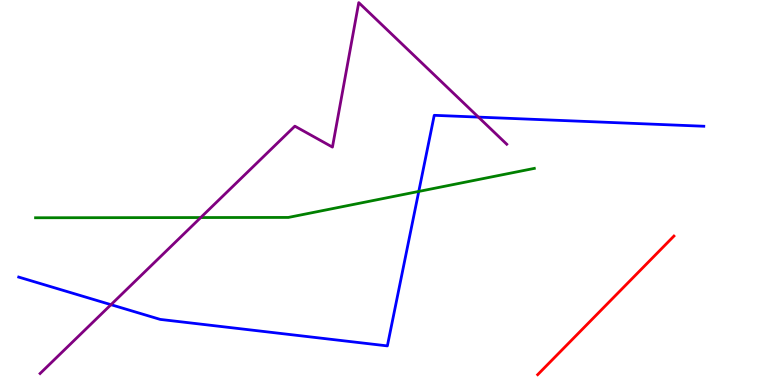[{'lines': ['blue', 'red'], 'intersections': []}, {'lines': ['green', 'red'], 'intersections': []}, {'lines': ['purple', 'red'], 'intersections': []}, {'lines': ['blue', 'green'], 'intersections': [{'x': 5.4, 'y': 5.03}]}, {'lines': ['blue', 'purple'], 'intersections': [{'x': 1.43, 'y': 2.09}, {'x': 6.17, 'y': 6.96}]}, {'lines': ['green', 'purple'], 'intersections': [{'x': 2.59, 'y': 4.35}]}]